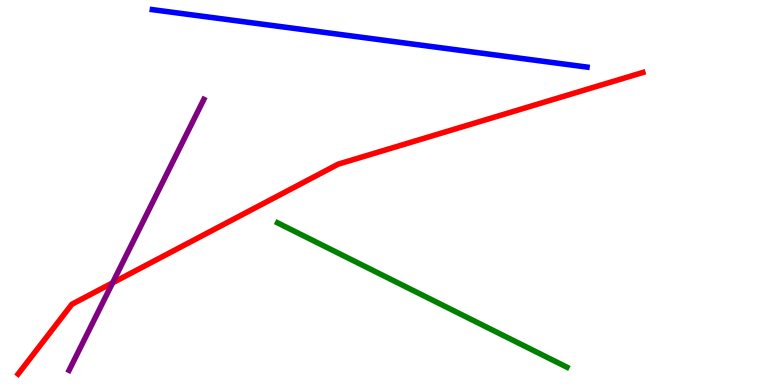[{'lines': ['blue', 'red'], 'intersections': []}, {'lines': ['green', 'red'], 'intersections': []}, {'lines': ['purple', 'red'], 'intersections': [{'x': 1.45, 'y': 2.65}]}, {'lines': ['blue', 'green'], 'intersections': []}, {'lines': ['blue', 'purple'], 'intersections': []}, {'lines': ['green', 'purple'], 'intersections': []}]